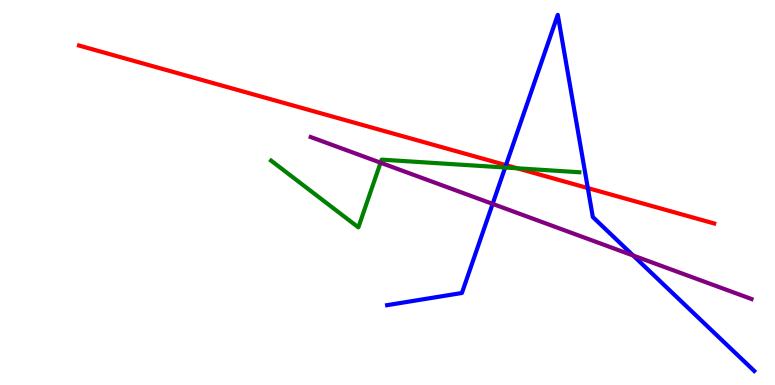[{'lines': ['blue', 'red'], 'intersections': [{'x': 6.53, 'y': 5.71}, {'x': 7.58, 'y': 5.12}]}, {'lines': ['green', 'red'], 'intersections': [{'x': 6.67, 'y': 5.63}]}, {'lines': ['purple', 'red'], 'intersections': []}, {'lines': ['blue', 'green'], 'intersections': [{'x': 6.52, 'y': 5.65}]}, {'lines': ['blue', 'purple'], 'intersections': [{'x': 6.36, 'y': 4.7}, {'x': 8.17, 'y': 3.36}]}, {'lines': ['green', 'purple'], 'intersections': [{'x': 4.91, 'y': 5.77}]}]